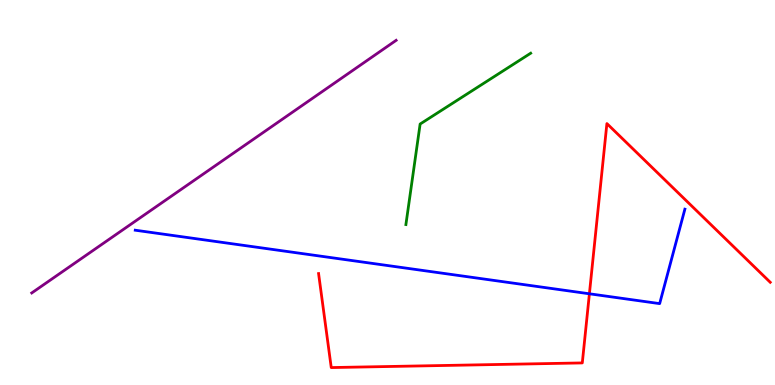[{'lines': ['blue', 'red'], 'intersections': [{'x': 7.61, 'y': 2.37}]}, {'lines': ['green', 'red'], 'intersections': []}, {'lines': ['purple', 'red'], 'intersections': []}, {'lines': ['blue', 'green'], 'intersections': []}, {'lines': ['blue', 'purple'], 'intersections': []}, {'lines': ['green', 'purple'], 'intersections': []}]